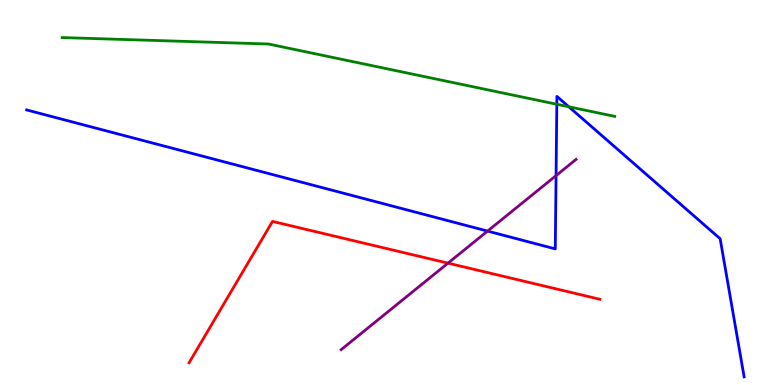[{'lines': ['blue', 'red'], 'intersections': []}, {'lines': ['green', 'red'], 'intersections': []}, {'lines': ['purple', 'red'], 'intersections': [{'x': 5.78, 'y': 3.17}]}, {'lines': ['blue', 'green'], 'intersections': [{'x': 7.18, 'y': 7.29}, {'x': 7.34, 'y': 7.23}]}, {'lines': ['blue', 'purple'], 'intersections': [{'x': 6.29, 'y': 4.0}, {'x': 7.18, 'y': 5.44}]}, {'lines': ['green', 'purple'], 'intersections': []}]